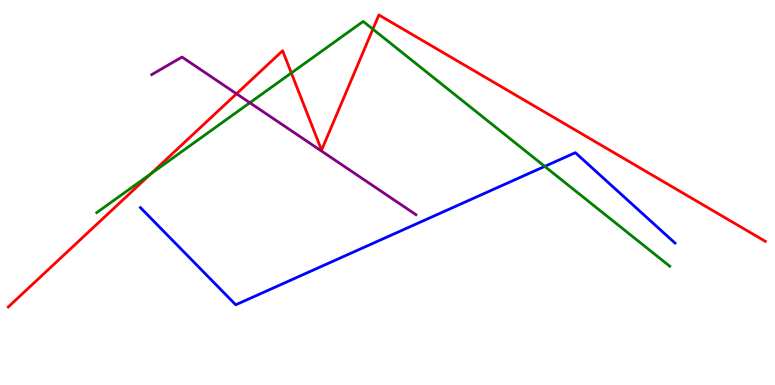[{'lines': ['blue', 'red'], 'intersections': []}, {'lines': ['green', 'red'], 'intersections': [{'x': 1.95, 'y': 5.49}, {'x': 3.76, 'y': 8.1}, {'x': 4.81, 'y': 9.24}]}, {'lines': ['purple', 'red'], 'intersections': [{'x': 3.05, 'y': 7.56}]}, {'lines': ['blue', 'green'], 'intersections': [{'x': 7.03, 'y': 5.68}]}, {'lines': ['blue', 'purple'], 'intersections': []}, {'lines': ['green', 'purple'], 'intersections': [{'x': 3.22, 'y': 7.33}]}]